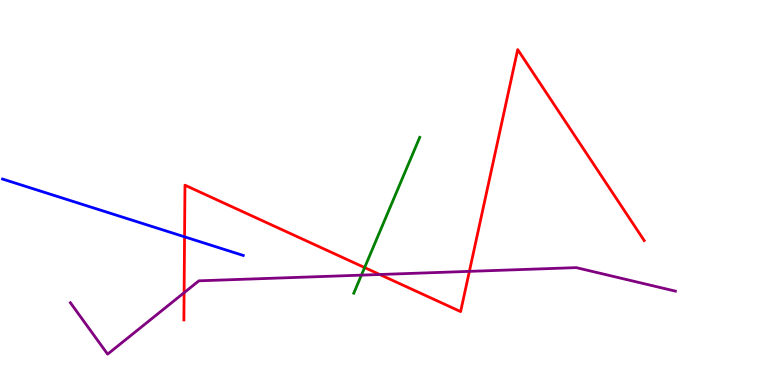[{'lines': ['blue', 'red'], 'intersections': [{'x': 2.38, 'y': 3.85}]}, {'lines': ['green', 'red'], 'intersections': [{'x': 4.7, 'y': 3.05}]}, {'lines': ['purple', 'red'], 'intersections': [{'x': 2.38, 'y': 2.4}, {'x': 4.9, 'y': 2.87}, {'x': 6.06, 'y': 2.95}]}, {'lines': ['blue', 'green'], 'intersections': []}, {'lines': ['blue', 'purple'], 'intersections': []}, {'lines': ['green', 'purple'], 'intersections': [{'x': 4.66, 'y': 2.85}]}]